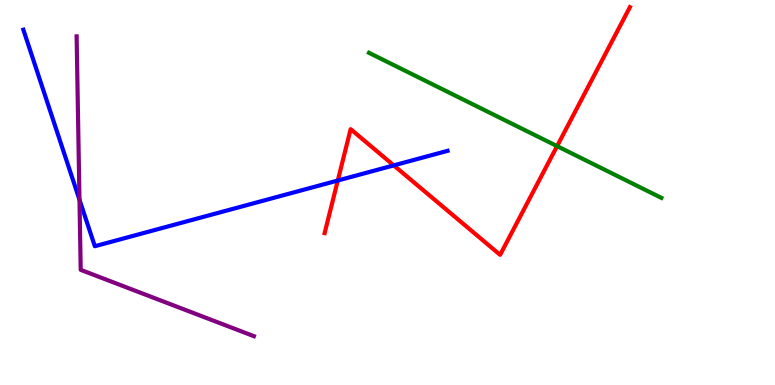[{'lines': ['blue', 'red'], 'intersections': [{'x': 4.36, 'y': 5.31}, {'x': 5.08, 'y': 5.7}]}, {'lines': ['green', 'red'], 'intersections': [{'x': 7.19, 'y': 6.2}]}, {'lines': ['purple', 'red'], 'intersections': []}, {'lines': ['blue', 'green'], 'intersections': []}, {'lines': ['blue', 'purple'], 'intersections': [{'x': 1.03, 'y': 4.81}]}, {'lines': ['green', 'purple'], 'intersections': []}]